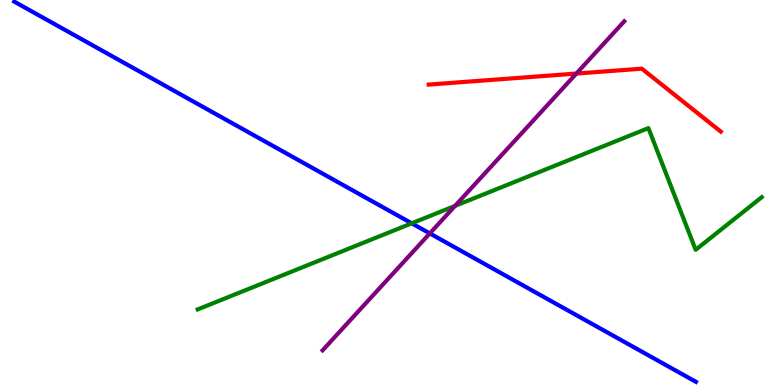[{'lines': ['blue', 'red'], 'intersections': []}, {'lines': ['green', 'red'], 'intersections': []}, {'lines': ['purple', 'red'], 'intersections': [{'x': 7.44, 'y': 8.09}]}, {'lines': ['blue', 'green'], 'intersections': [{'x': 5.31, 'y': 4.2}]}, {'lines': ['blue', 'purple'], 'intersections': [{'x': 5.55, 'y': 3.94}]}, {'lines': ['green', 'purple'], 'intersections': [{'x': 5.87, 'y': 4.65}]}]